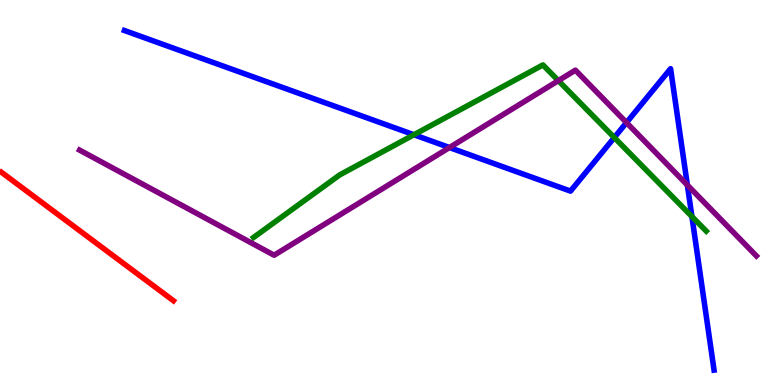[{'lines': ['blue', 'red'], 'intersections': []}, {'lines': ['green', 'red'], 'intersections': []}, {'lines': ['purple', 'red'], 'intersections': []}, {'lines': ['blue', 'green'], 'intersections': [{'x': 5.34, 'y': 6.5}, {'x': 7.93, 'y': 6.43}, {'x': 8.93, 'y': 4.38}]}, {'lines': ['blue', 'purple'], 'intersections': [{'x': 5.8, 'y': 6.17}, {'x': 8.08, 'y': 6.82}, {'x': 8.87, 'y': 5.19}]}, {'lines': ['green', 'purple'], 'intersections': [{'x': 7.2, 'y': 7.91}]}]